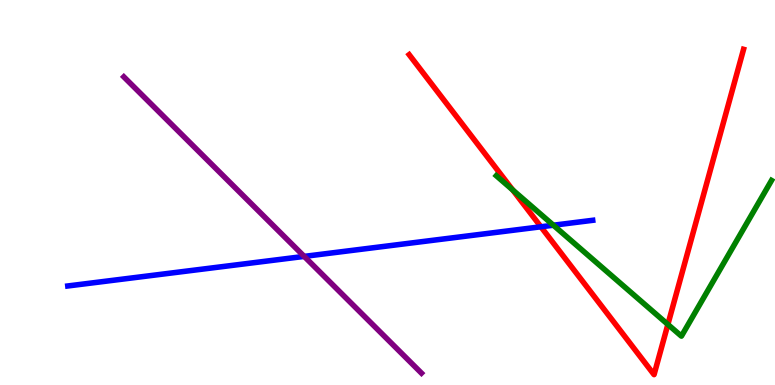[{'lines': ['blue', 'red'], 'intersections': [{'x': 6.98, 'y': 4.11}]}, {'lines': ['green', 'red'], 'intersections': [{'x': 6.62, 'y': 5.07}, {'x': 8.62, 'y': 1.57}]}, {'lines': ['purple', 'red'], 'intersections': []}, {'lines': ['blue', 'green'], 'intersections': [{'x': 7.14, 'y': 4.15}]}, {'lines': ['blue', 'purple'], 'intersections': [{'x': 3.93, 'y': 3.34}]}, {'lines': ['green', 'purple'], 'intersections': []}]